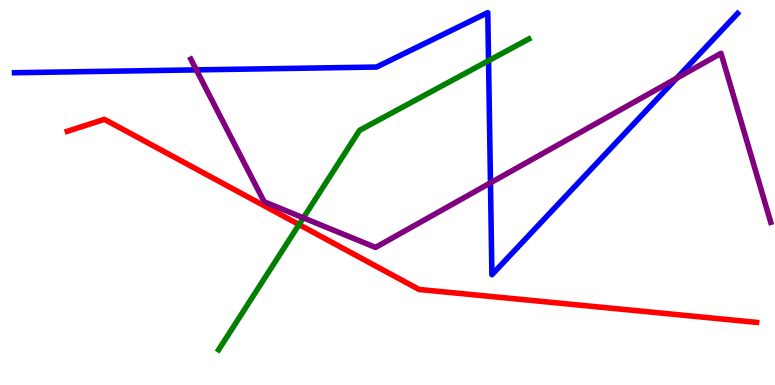[{'lines': ['blue', 'red'], 'intersections': []}, {'lines': ['green', 'red'], 'intersections': [{'x': 3.86, 'y': 4.17}]}, {'lines': ['purple', 'red'], 'intersections': []}, {'lines': ['blue', 'green'], 'intersections': [{'x': 6.3, 'y': 8.42}]}, {'lines': ['blue', 'purple'], 'intersections': [{'x': 2.53, 'y': 8.18}, {'x': 6.33, 'y': 5.25}, {'x': 8.73, 'y': 7.97}]}, {'lines': ['green', 'purple'], 'intersections': [{'x': 3.91, 'y': 4.34}]}]